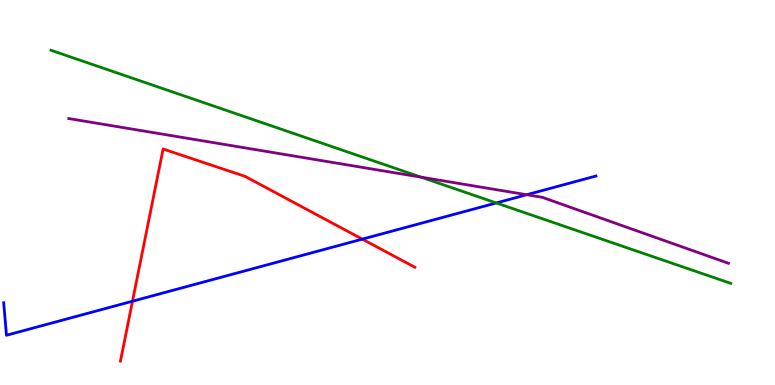[{'lines': ['blue', 'red'], 'intersections': [{'x': 1.71, 'y': 2.18}, {'x': 4.68, 'y': 3.79}]}, {'lines': ['green', 'red'], 'intersections': []}, {'lines': ['purple', 'red'], 'intersections': []}, {'lines': ['blue', 'green'], 'intersections': [{'x': 6.4, 'y': 4.73}]}, {'lines': ['blue', 'purple'], 'intersections': [{'x': 6.8, 'y': 4.94}]}, {'lines': ['green', 'purple'], 'intersections': [{'x': 5.43, 'y': 5.4}]}]